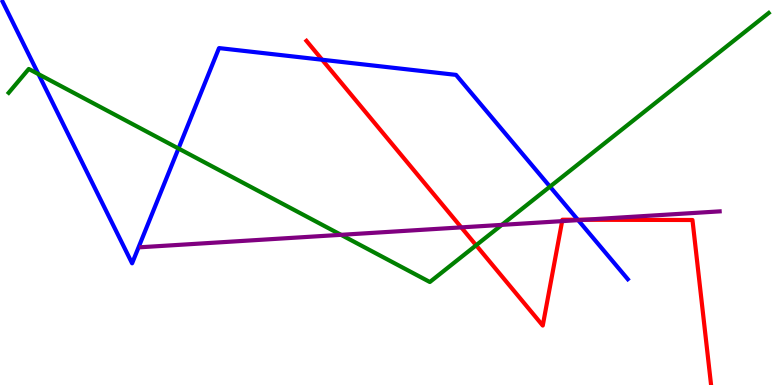[{'lines': ['blue', 'red'], 'intersections': [{'x': 4.16, 'y': 8.45}, {'x': 7.46, 'y': 4.29}]}, {'lines': ['green', 'red'], 'intersections': [{'x': 6.14, 'y': 3.63}]}, {'lines': ['purple', 'red'], 'intersections': [{'x': 5.95, 'y': 4.09}, {'x': 7.25, 'y': 4.26}, {'x': 7.54, 'y': 4.29}]}, {'lines': ['blue', 'green'], 'intersections': [{'x': 0.496, 'y': 8.07}, {'x': 2.3, 'y': 6.14}, {'x': 7.1, 'y': 5.15}]}, {'lines': ['blue', 'purple'], 'intersections': [{'x': 7.46, 'y': 4.28}]}, {'lines': ['green', 'purple'], 'intersections': [{'x': 4.4, 'y': 3.9}, {'x': 6.47, 'y': 4.16}]}]